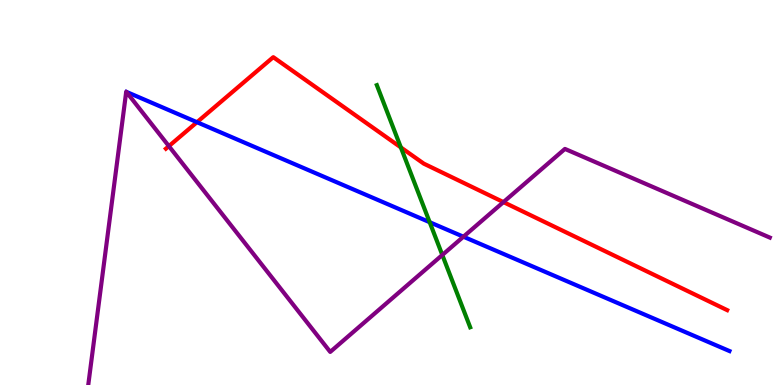[{'lines': ['blue', 'red'], 'intersections': [{'x': 2.54, 'y': 6.83}]}, {'lines': ['green', 'red'], 'intersections': [{'x': 5.17, 'y': 6.17}]}, {'lines': ['purple', 'red'], 'intersections': [{'x': 2.18, 'y': 6.2}, {'x': 6.5, 'y': 4.75}]}, {'lines': ['blue', 'green'], 'intersections': [{'x': 5.54, 'y': 4.23}]}, {'lines': ['blue', 'purple'], 'intersections': [{'x': 5.98, 'y': 3.85}]}, {'lines': ['green', 'purple'], 'intersections': [{'x': 5.71, 'y': 3.38}]}]